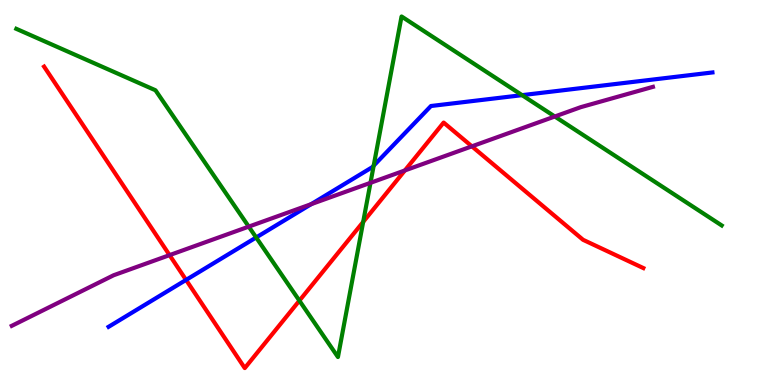[{'lines': ['blue', 'red'], 'intersections': [{'x': 2.4, 'y': 2.73}]}, {'lines': ['green', 'red'], 'intersections': [{'x': 3.86, 'y': 2.19}, {'x': 4.69, 'y': 4.24}]}, {'lines': ['purple', 'red'], 'intersections': [{'x': 2.19, 'y': 3.37}, {'x': 5.22, 'y': 5.57}, {'x': 6.09, 'y': 6.2}]}, {'lines': ['blue', 'green'], 'intersections': [{'x': 3.31, 'y': 3.83}, {'x': 4.82, 'y': 5.7}, {'x': 6.74, 'y': 7.53}]}, {'lines': ['blue', 'purple'], 'intersections': [{'x': 4.02, 'y': 4.7}]}, {'lines': ['green', 'purple'], 'intersections': [{'x': 3.21, 'y': 4.11}, {'x': 4.78, 'y': 5.25}, {'x': 7.16, 'y': 6.97}]}]